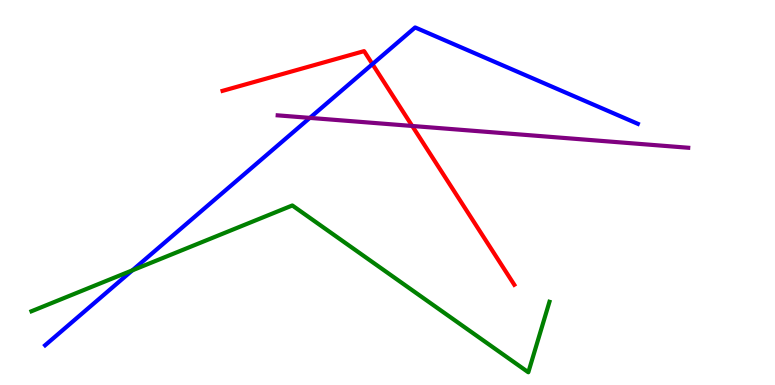[{'lines': ['blue', 'red'], 'intersections': [{'x': 4.81, 'y': 8.33}]}, {'lines': ['green', 'red'], 'intersections': []}, {'lines': ['purple', 'red'], 'intersections': [{'x': 5.32, 'y': 6.73}]}, {'lines': ['blue', 'green'], 'intersections': [{'x': 1.71, 'y': 2.98}]}, {'lines': ['blue', 'purple'], 'intersections': [{'x': 4.0, 'y': 6.94}]}, {'lines': ['green', 'purple'], 'intersections': []}]